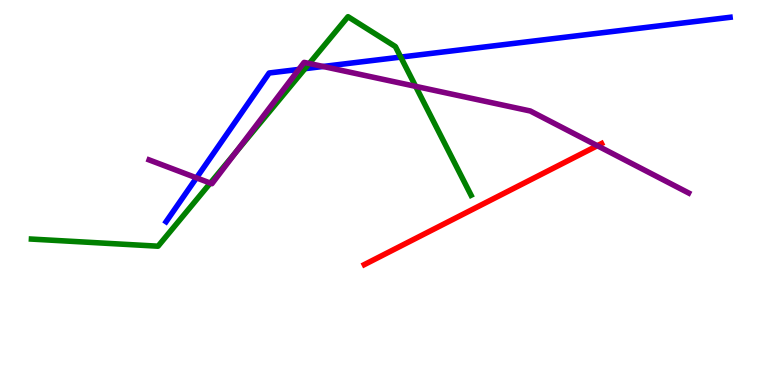[{'lines': ['blue', 'red'], 'intersections': []}, {'lines': ['green', 'red'], 'intersections': []}, {'lines': ['purple', 'red'], 'intersections': [{'x': 7.71, 'y': 6.22}]}, {'lines': ['blue', 'green'], 'intersections': [{'x': 3.94, 'y': 8.22}, {'x': 5.17, 'y': 8.52}]}, {'lines': ['blue', 'purple'], 'intersections': [{'x': 2.54, 'y': 5.38}, {'x': 3.86, 'y': 8.2}, {'x': 4.17, 'y': 8.27}]}, {'lines': ['green', 'purple'], 'intersections': [{'x': 2.71, 'y': 5.24}, {'x': 3.04, 'y': 6.05}, {'x': 3.99, 'y': 8.35}, {'x': 5.36, 'y': 7.76}]}]